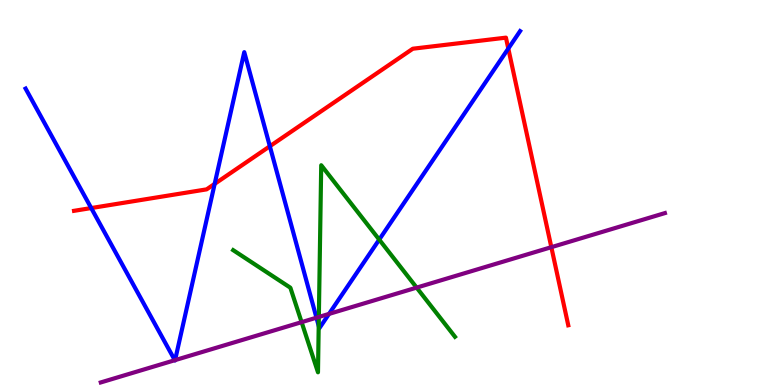[{'lines': ['blue', 'red'], 'intersections': [{'x': 1.18, 'y': 4.6}, {'x': 2.77, 'y': 5.22}, {'x': 3.48, 'y': 6.2}, {'x': 6.56, 'y': 8.74}]}, {'lines': ['green', 'red'], 'intersections': []}, {'lines': ['purple', 'red'], 'intersections': [{'x': 7.11, 'y': 3.58}]}, {'lines': ['blue', 'green'], 'intersections': [{'x': 4.11, 'y': 1.53}, {'x': 4.89, 'y': 3.78}]}, {'lines': ['blue', 'purple'], 'intersections': [{'x': 2.26, 'y': 0.644}, {'x': 2.26, 'y': 0.646}, {'x': 4.08, 'y': 1.75}, {'x': 4.25, 'y': 1.85}]}, {'lines': ['green', 'purple'], 'intersections': [{'x': 3.89, 'y': 1.63}, {'x': 4.11, 'y': 1.77}, {'x': 5.38, 'y': 2.53}]}]